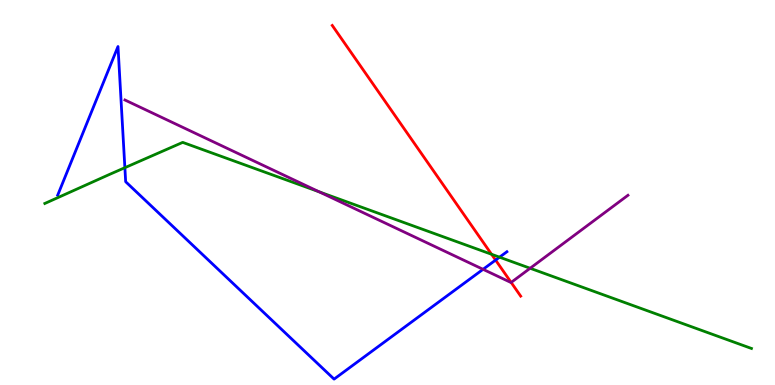[{'lines': ['blue', 'red'], 'intersections': [{'x': 6.39, 'y': 3.24}]}, {'lines': ['green', 'red'], 'intersections': [{'x': 6.34, 'y': 3.4}]}, {'lines': ['purple', 'red'], 'intersections': [{'x': 6.6, 'y': 2.66}]}, {'lines': ['blue', 'green'], 'intersections': [{'x': 1.61, 'y': 5.64}, {'x': 6.45, 'y': 3.32}]}, {'lines': ['blue', 'purple'], 'intersections': [{'x': 6.23, 'y': 3.0}]}, {'lines': ['green', 'purple'], 'intersections': [{'x': 4.12, 'y': 5.02}, {'x': 6.84, 'y': 3.03}]}]